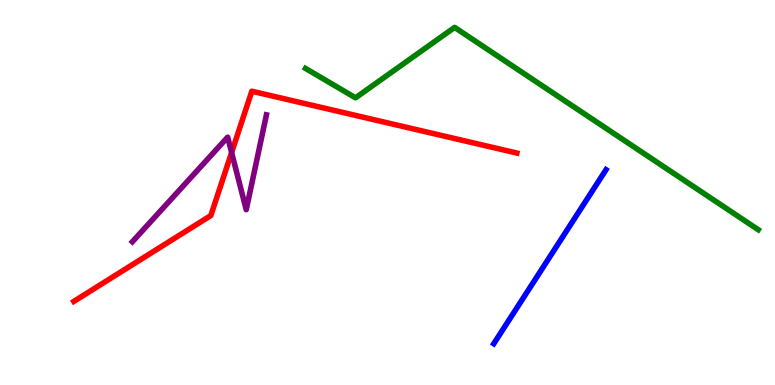[{'lines': ['blue', 'red'], 'intersections': []}, {'lines': ['green', 'red'], 'intersections': []}, {'lines': ['purple', 'red'], 'intersections': [{'x': 2.99, 'y': 6.04}]}, {'lines': ['blue', 'green'], 'intersections': []}, {'lines': ['blue', 'purple'], 'intersections': []}, {'lines': ['green', 'purple'], 'intersections': []}]